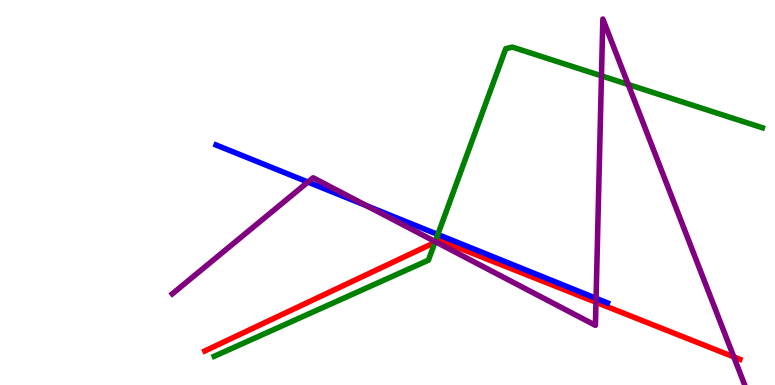[{'lines': ['blue', 'red'], 'intersections': []}, {'lines': ['green', 'red'], 'intersections': [{'x': 5.61, 'y': 3.7}]}, {'lines': ['purple', 'red'], 'intersections': [{'x': 5.62, 'y': 3.72}, {'x': 7.69, 'y': 2.15}, {'x': 9.47, 'y': 0.73}]}, {'lines': ['blue', 'green'], 'intersections': [{'x': 5.65, 'y': 3.91}]}, {'lines': ['blue', 'purple'], 'intersections': [{'x': 3.97, 'y': 5.27}, {'x': 4.73, 'y': 4.66}, {'x': 7.69, 'y': 2.25}]}, {'lines': ['green', 'purple'], 'intersections': [{'x': 5.62, 'y': 3.72}, {'x': 7.76, 'y': 8.03}, {'x': 8.11, 'y': 7.81}]}]